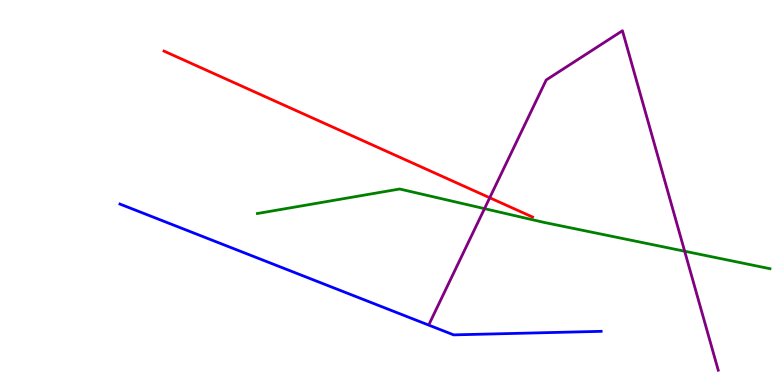[{'lines': ['blue', 'red'], 'intersections': []}, {'lines': ['green', 'red'], 'intersections': []}, {'lines': ['purple', 'red'], 'intersections': [{'x': 6.32, 'y': 4.86}]}, {'lines': ['blue', 'green'], 'intersections': []}, {'lines': ['blue', 'purple'], 'intersections': []}, {'lines': ['green', 'purple'], 'intersections': [{'x': 6.25, 'y': 4.58}, {'x': 8.83, 'y': 3.47}]}]